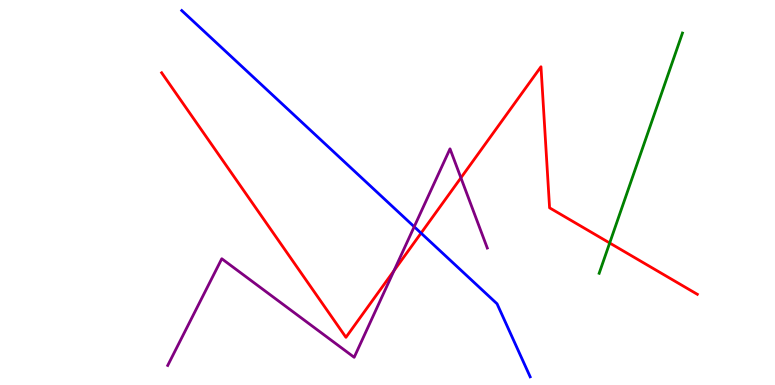[{'lines': ['blue', 'red'], 'intersections': [{'x': 5.43, 'y': 3.95}]}, {'lines': ['green', 'red'], 'intersections': [{'x': 7.87, 'y': 3.69}]}, {'lines': ['purple', 'red'], 'intersections': [{'x': 5.08, 'y': 2.97}, {'x': 5.95, 'y': 5.38}]}, {'lines': ['blue', 'green'], 'intersections': []}, {'lines': ['blue', 'purple'], 'intersections': [{'x': 5.34, 'y': 4.11}]}, {'lines': ['green', 'purple'], 'intersections': []}]